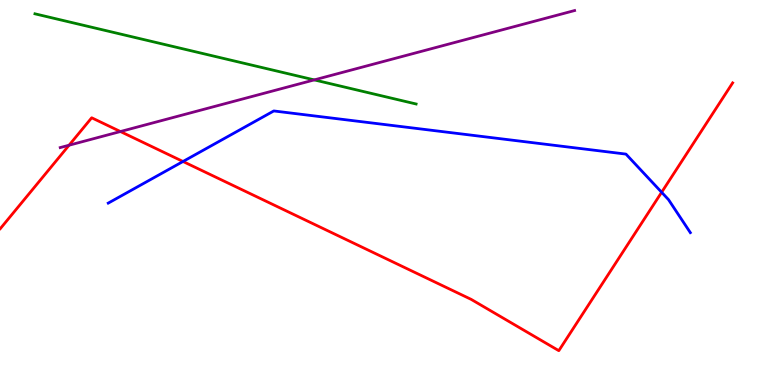[{'lines': ['blue', 'red'], 'intersections': [{'x': 2.36, 'y': 5.81}, {'x': 8.54, 'y': 5.01}]}, {'lines': ['green', 'red'], 'intersections': []}, {'lines': ['purple', 'red'], 'intersections': [{'x': 0.891, 'y': 6.23}, {'x': 1.55, 'y': 6.58}]}, {'lines': ['blue', 'green'], 'intersections': []}, {'lines': ['blue', 'purple'], 'intersections': []}, {'lines': ['green', 'purple'], 'intersections': [{'x': 4.06, 'y': 7.92}]}]